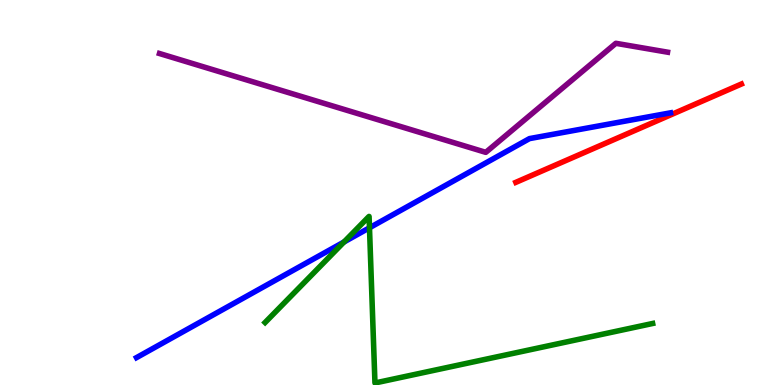[{'lines': ['blue', 'red'], 'intersections': []}, {'lines': ['green', 'red'], 'intersections': []}, {'lines': ['purple', 'red'], 'intersections': []}, {'lines': ['blue', 'green'], 'intersections': [{'x': 4.44, 'y': 3.72}, {'x': 4.77, 'y': 4.08}]}, {'lines': ['blue', 'purple'], 'intersections': []}, {'lines': ['green', 'purple'], 'intersections': []}]